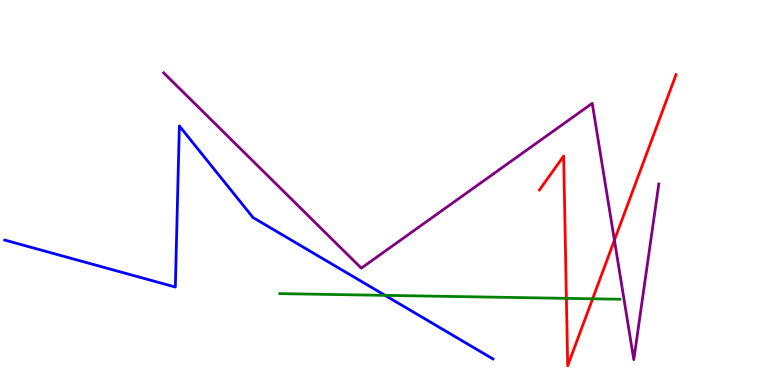[{'lines': ['blue', 'red'], 'intersections': []}, {'lines': ['green', 'red'], 'intersections': [{'x': 7.31, 'y': 2.25}, {'x': 7.65, 'y': 2.24}]}, {'lines': ['purple', 'red'], 'intersections': [{'x': 7.93, 'y': 3.76}]}, {'lines': ['blue', 'green'], 'intersections': [{'x': 4.97, 'y': 2.33}]}, {'lines': ['blue', 'purple'], 'intersections': []}, {'lines': ['green', 'purple'], 'intersections': []}]